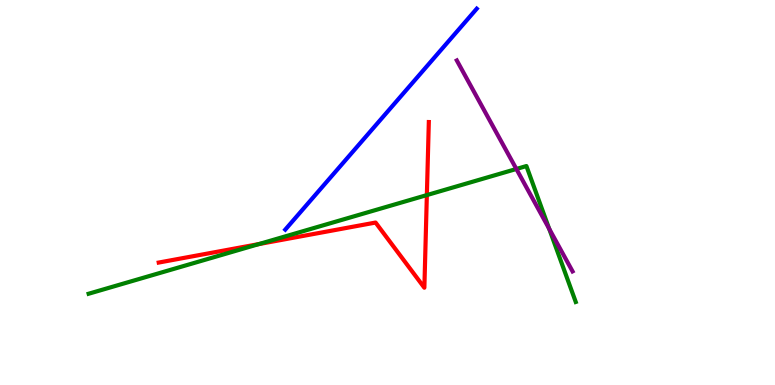[{'lines': ['blue', 'red'], 'intersections': []}, {'lines': ['green', 'red'], 'intersections': [{'x': 3.34, 'y': 3.66}, {'x': 5.51, 'y': 4.93}]}, {'lines': ['purple', 'red'], 'intersections': []}, {'lines': ['blue', 'green'], 'intersections': []}, {'lines': ['blue', 'purple'], 'intersections': []}, {'lines': ['green', 'purple'], 'intersections': [{'x': 6.66, 'y': 5.61}, {'x': 7.09, 'y': 4.06}]}]